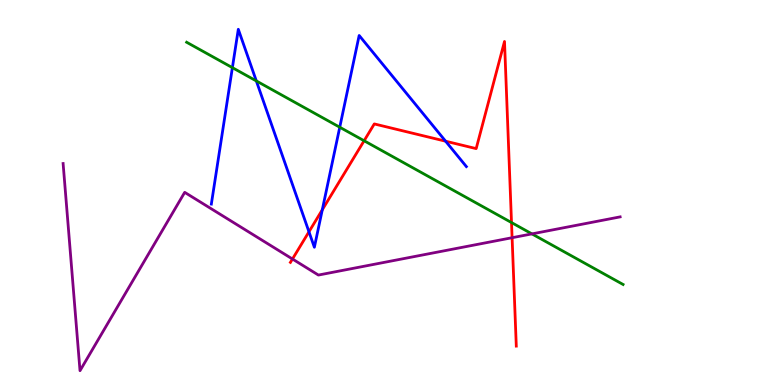[{'lines': ['blue', 'red'], 'intersections': [{'x': 3.99, 'y': 3.98}, {'x': 4.16, 'y': 4.55}, {'x': 5.75, 'y': 6.33}]}, {'lines': ['green', 'red'], 'intersections': [{'x': 4.7, 'y': 6.34}, {'x': 6.6, 'y': 4.22}]}, {'lines': ['purple', 'red'], 'intersections': [{'x': 3.77, 'y': 3.27}, {'x': 6.61, 'y': 3.83}]}, {'lines': ['blue', 'green'], 'intersections': [{'x': 3.0, 'y': 8.24}, {'x': 3.31, 'y': 7.9}, {'x': 4.38, 'y': 6.7}]}, {'lines': ['blue', 'purple'], 'intersections': []}, {'lines': ['green', 'purple'], 'intersections': [{'x': 6.86, 'y': 3.93}]}]